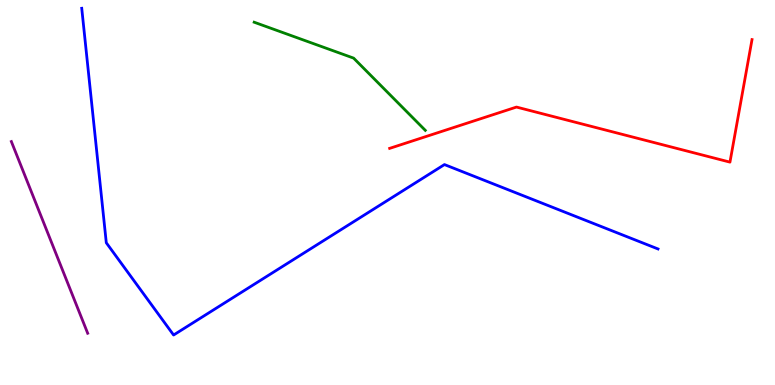[{'lines': ['blue', 'red'], 'intersections': []}, {'lines': ['green', 'red'], 'intersections': []}, {'lines': ['purple', 'red'], 'intersections': []}, {'lines': ['blue', 'green'], 'intersections': []}, {'lines': ['blue', 'purple'], 'intersections': []}, {'lines': ['green', 'purple'], 'intersections': []}]